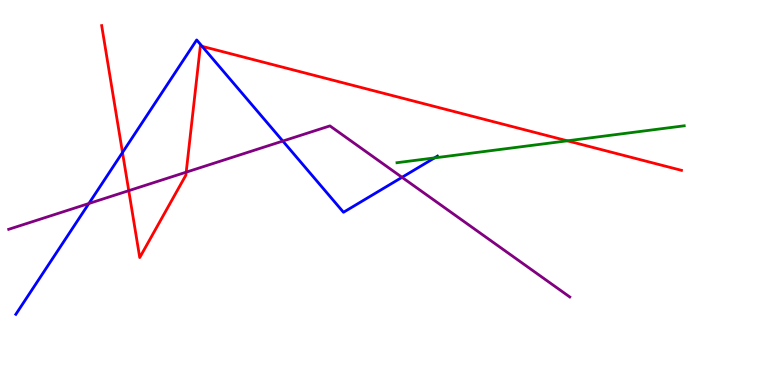[{'lines': ['blue', 'red'], 'intersections': [{'x': 1.58, 'y': 6.04}, {'x': 2.61, 'y': 8.8}]}, {'lines': ['green', 'red'], 'intersections': [{'x': 7.32, 'y': 6.34}]}, {'lines': ['purple', 'red'], 'intersections': [{'x': 1.66, 'y': 5.05}, {'x': 2.4, 'y': 5.53}]}, {'lines': ['blue', 'green'], 'intersections': [{'x': 5.61, 'y': 5.9}]}, {'lines': ['blue', 'purple'], 'intersections': [{'x': 1.15, 'y': 4.71}, {'x': 3.65, 'y': 6.34}, {'x': 5.19, 'y': 5.39}]}, {'lines': ['green', 'purple'], 'intersections': []}]